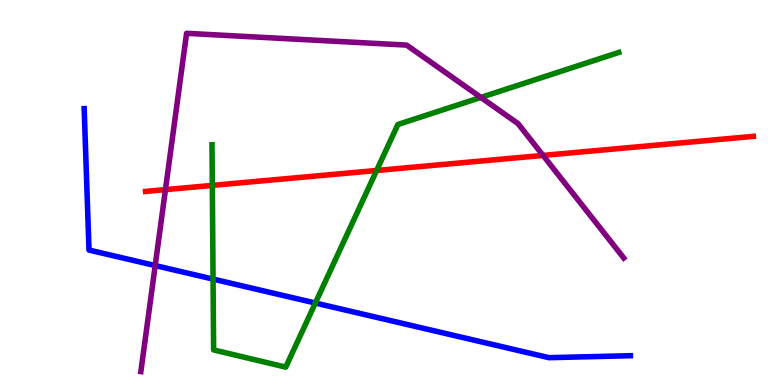[{'lines': ['blue', 'red'], 'intersections': []}, {'lines': ['green', 'red'], 'intersections': [{'x': 2.74, 'y': 5.18}, {'x': 4.86, 'y': 5.57}]}, {'lines': ['purple', 'red'], 'intersections': [{'x': 2.13, 'y': 5.07}, {'x': 7.01, 'y': 5.96}]}, {'lines': ['blue', 'green'], 'intersections': [{'x': 2.75, 'y': 2.75}, {'x': 4.07, 'y': 2.13}]}, {'lines': ['blue', 'purple'], 'intersections': [{'x': 2.0, 'y': 3.1}]}, {'lines': ['green', 'purple'], 'intersections': [{'x': 6.2, 'y': 7.47}]}]